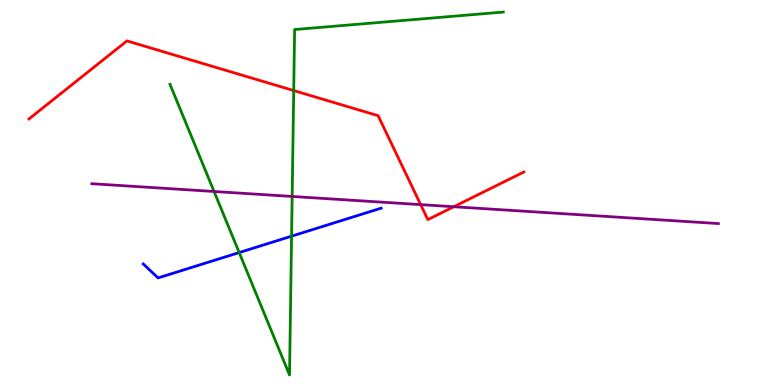[{'lines': ['blue', 'red'], 'intersections': []}, {'lines': ['green', 'red'], 'intersections': [{'x': 3.79, 'y': 7.65}]}, {'lines': ['purple', 'red'], 'intersections': [{'x': 5.43, 'y': 4.69}, {'x': 5.86, 'y': 4.63}]}, {'lines': ['blue', 'green'], 'intersections': [{'x': 3.09, 'y': 3.44}, {'x': 3.76, 'y': 3.87}]}, {'lines': ['blue', 'purple'], 'intersections': []}, {'lines': ['green', 'purple'], 'intersections': [{'x': 2.76, 'y': 5.03}, {'x': 3.77, 'y': 4.9}]}]